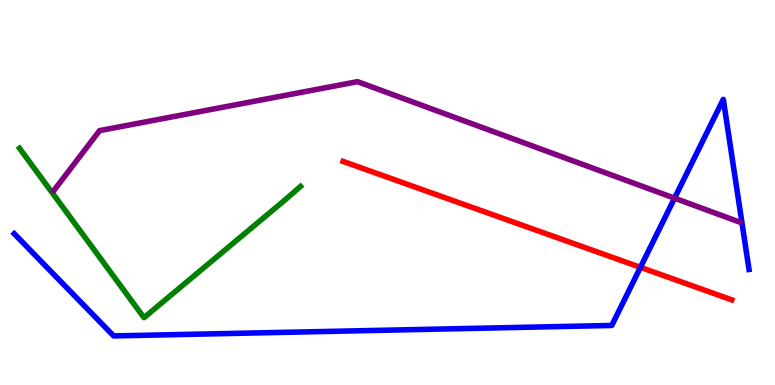[{'lines': ['blue', 'red'], 'intersections': [{'x': 8.26, 'y': 3.06}]}, {'lines': ['green', 'red'], 'intersections': []}, {'lines': ['purple', 'red'], 'intersections': []}, {'lines': ['blue', 'green'], 'intersections': []}, {'lines': ['blue', 'purple'], 'intersections': [{'x': 8.7, 'y': 4.85}]}, {'lines': ['green', 'purple'], 'intersections': []}]